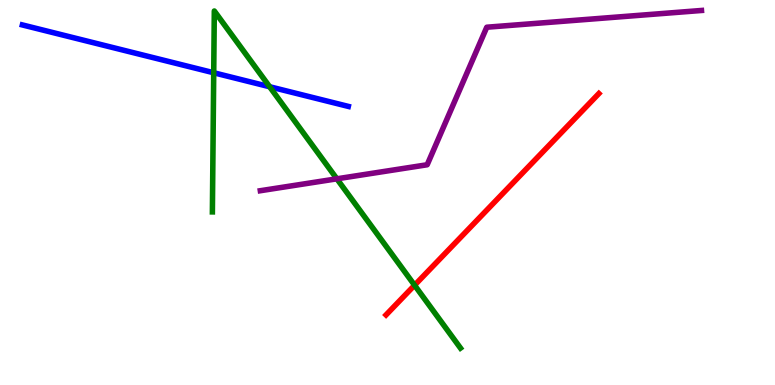[{'lines': ['blue', 'red'], 'intersections': []}, {'lines': ['green', 'red'], 'intersections': [{'x': 5.35, 'y': 2.59}]}, {'lines': ['purple', 'red'], 'intersections': []}, {'lines': ['blue', 'green'], 'intersections': [{'x': 2.76, 'y': 8.11}, {'x': 3.48, 'y': 7.75}]}, {'lines': ['blue', 'purple'], 'intersections': []}, {'lines': ['green', 'purple'], 'intersections': [{'x': 4.35, 'y': 5.36}]}]